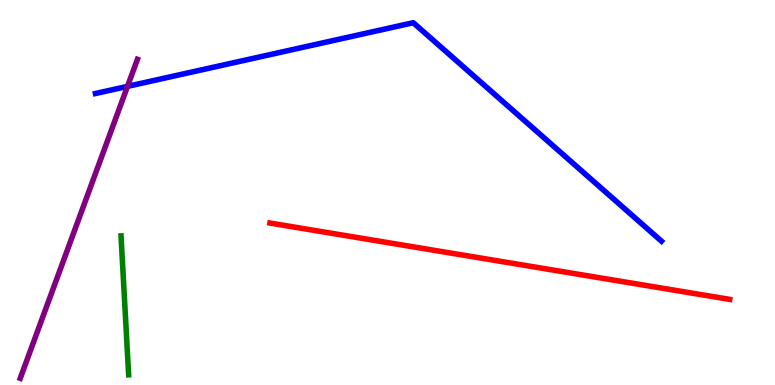[{'lines': ['blue', 'red'], 'intersections': []}, {'lines': ['green', 'red'], 'intersections': []}, {'lines': ['purple', 'red'], 'intersections': []}, {'lines': ['blue', 'green'], 'intersections': []}, {'lines': ['blue', 'purple'], 'intersections': [{'x': 1.65, 'y': 7.76}]}, {'lines': ['green', 'purple'], 'intersections': []}]